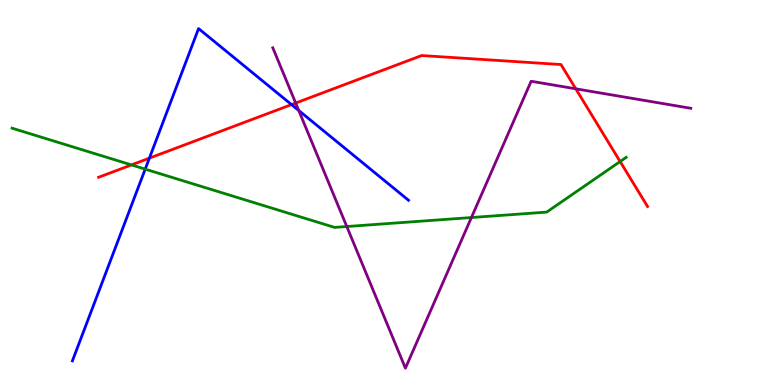[{'lines': ['blue', 'red'], 'intersections': [{'x': 1.93, 'y': 5.89}, {'x': 3.76, 'y': 7.28}]}, {'lines': ['green', 'red'], 'intersections': [{'x': 1.7, 'y': 5.72}, {'x': 8.0, 'y': 5.8}]}, {'lines': ['purple', 'red'], 'intersections': [{'x': 3.82, 'y': 7.32}, {'x': 7.43, 'y': 7.69}]}, {'lines': ['blue', 'green'], 'intersections': [{'x': 1.87, 'y': 5.61}]}, {'lines': ['blue', 'purple'], 'intersections': [{'x': 3.86, 'y': 7.13}]}, {'lines': ['green', 'purple'], 'intersections': [{'x': 4.47, 'y': 4.12}, {'x': 6.08, 'y': 4.35}]}]